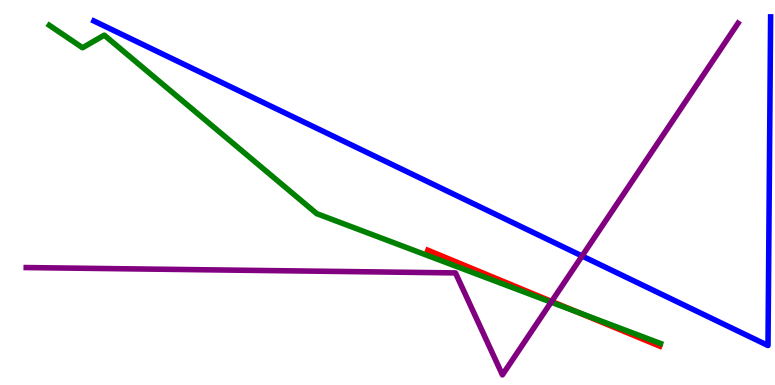[{'lines': ['blue', 'red'], 'intersections': []}, {'lines': ['green', 'red'], 'intersections': [{'x': 7.45, 'y': 1.89}]}, {'lines': ['purple', 'red'], 'intersections': [{'x': 7.12, 'y': 2.17}]}, {'lines': ['blue', 'green'], 'intersections': []}, {'lines': ['blue', 'purple'], 'intersections': [{'x': 7.51, 'y': 3.35}]}, {'lines': ['green', 'purple'], 'intersections': [{'x': 7.11, 'y': 2.15}]}]